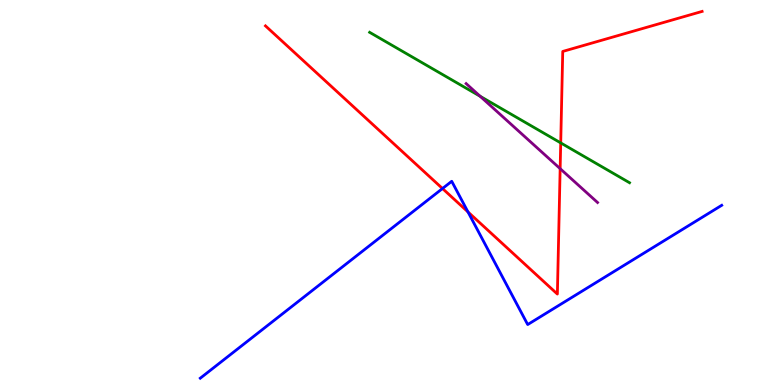[{'lines': ['blue', 'red'], 'intersections': [{'x': 5.71, 'y': 5.1}, {'x': 6.04, 'y': 4.5}]}, {'lines': ['green', 'red'], 'intersections': [{'x': 7.24, 'y': 6.29}]}, {'lines': ['purple', 'red'], 'intersections': [{'x': 7.23, 'y': 5.62}]}, {'lines': ['blue', 'green'], 'intersections': []}, {'lines': ['blue', 'purple'], 'intersections': []}, {'lines': ['green', 'purple'], 'intersections': [{'x': 6.2, 'y': 7.5}]}]